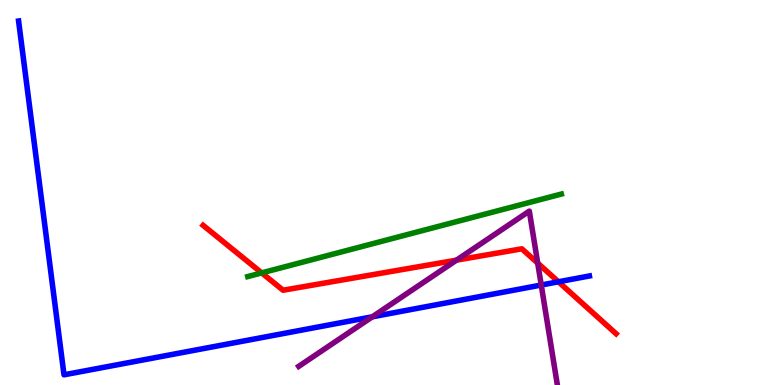[{'lines': ['blue', 'red'], 'intersections': [{'x': 7.21, 'y': 2.68}]}, {'lines': ['green', 'red'], 'intersections': [{'x': 3.38, 'y': 2.91}]}, {'lines': ['purple', 'red'], 'intersections': [{'x': 5.89, 'y': 3.24}, {'x': 6.94, 'y': 3.17}]}, {'lines': ['blue', 'green'], 'intersections': []}, {'lines': ['blue', 'purple'], 'intersections': [{'x': 4.8, 'y': 1.77}, {'x': 6.98, 'y': 2.6}]}, {'lines': ['green', 'purple'], 'intersections': []}]